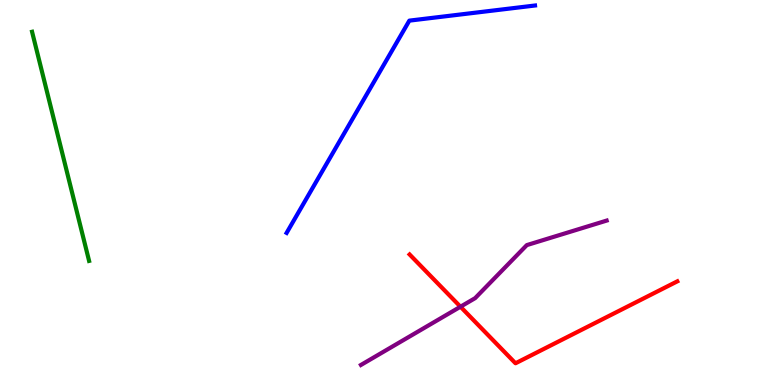[{'lines': ['blue', 'red'], 'intersections': []}, {'lines': ['green', 'red'], 'intersections': []}, {'lines': ['purple', 'red'], 'intersections': [{'x': 5.94, 'y': 2.03}]}, {'lines': ['blue', 'green'], 'intersections': []}, {'lines': ['blue', 'purple'], 'intersections': []}, {'lines': ['green', 'purple'], 'intersections': []}]